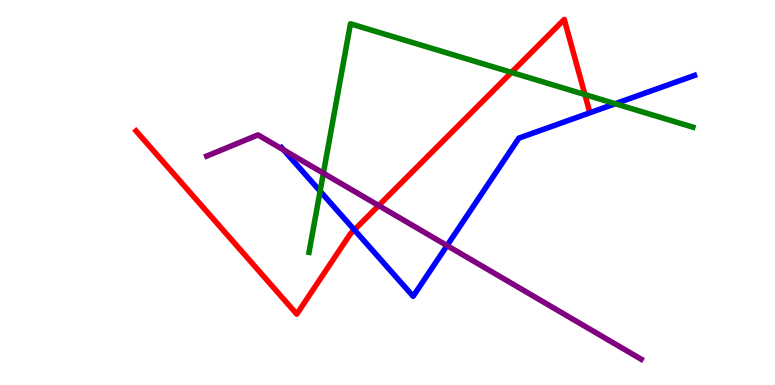[{'lines': ['blue', 'red'], 'intersections': [{'x': 4.57, 'y': 4.03}]}, {'lines': ['green', 'red'], 'intersections': [{'x': 6.6, 'y': 8.12}, {'x': 7.55, 'y': 7.54}]}, {'lines': ['purple', 'red'], 'intersections': [{'x': 4.89, 'y': 4.66}]}, {'lines': ['blue', 'green'], 'intersections': [{'x': 4.13, 'y': 5.03}, {'x': 7.94, 'y': 7.31}]}, {'lines': ['blue', 'purple'], 'intersections': [{'x': 3.66, 'y': 6.11}, {'x': 5.77, 'y': 3.62}]}, {'lines': ['green', 'purple'], 'intersections': [{'x': 4.17, 'y': 5.5}]}]